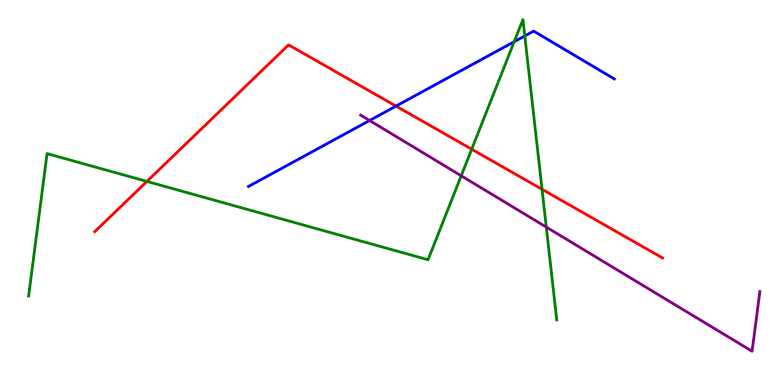[{'lines': ['blue', 'red'], 'intersections': [{'x': 5.11, 'y': 7.24}]}, {'lines': ['green', 'red'], 'intersections': [{'x': 1.9, 'y': 5.29}, {'x': 6.09, 'y': 6.12}, {'x': 6.99, 'y': 5.08}]}, {'lines': ['purple', 'red'], 'intersections': []}, {'lines': ['blue', 'green'], 'intersections': [{'x': 6.63, 'y': 8.92}, {'x': 6.77, 'y': 9.07}]}, {'lines': ['blue', 'purple'], 'intersections': [{'x': 4.77, 'y': 6.87}]}, {'lines': ['green', 'purple'], 'intersections': [{'x': 5.95, 'y': 5.43}, {'x': 7.05, 'y': 4.1}]}]